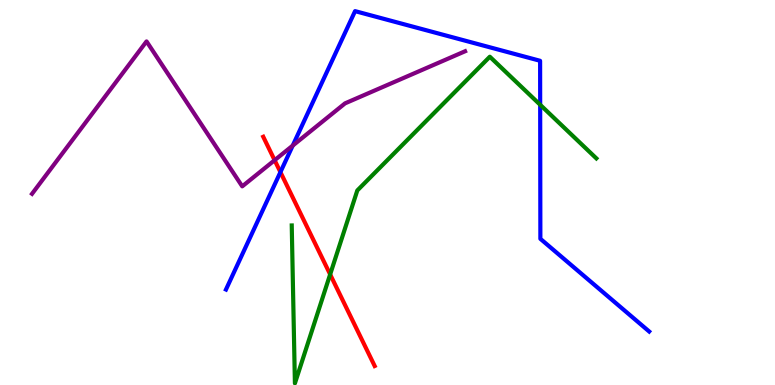[{'lines': ['blue', 'red'], 'intersections': [{'x': 3.62, 'y': 5.53}]}, {'lines': ['green', 'red'], 'intersections': [{'x': 4.26, 'y': 2.87}]}, {'lines': ['purple', 'red'], 'intersections': [{'x': 3.54, 'y': 5.84}]}, {'lines': ['blue', 'green'], 'intersections': [{'x': 6.97, 'y': 7.28}]}, {'lines': ['blue', 'purple'], 'intersections': [{'x': 3.78, 'y': 6.22}]}, {'lines': ['green', 'purple'], 'intersections': []}]